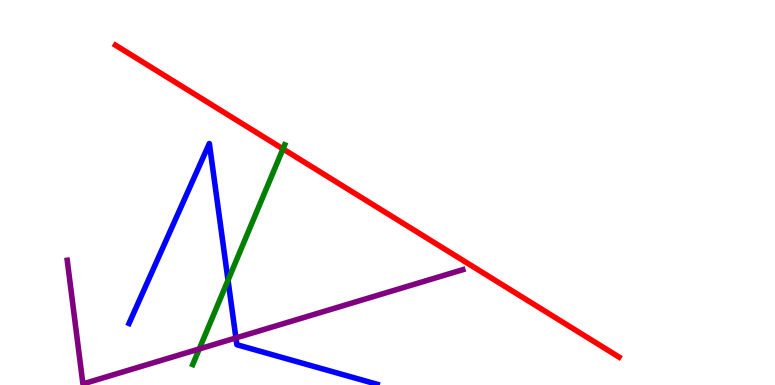[{'lines': ['blue', 'red'], 'intersections': []}, {'lines': ['green', 'red'], 'intersections': [{'x': 3.65, 'y': 6.13}]}, {'lines': ['purple', 'red'], 'intersections': []}, {'lines': ['blue', 'green'], 'intersections': [{'x': 2.94, 'y': 2.72}]}, {'lines': ['blue', 'purple'], 'intersections': [{'x': 3.04, 'y': 1.22}]}, {'lines': ['green', 'purple'], 'intersections': [{'x': 2.57, 'y': 0.937}]}]